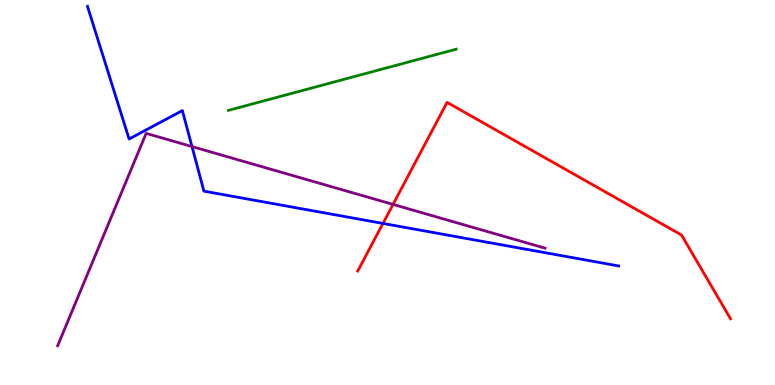[{'lines': ['blue', 'red'], 'intersections': [{'x': 4.94, 'y': 4.2}]}, {'lines': ['green', 'red'], 'intersections': []}, {'lines': ['purple', 'red'], 'intersections': [{'x': 5.07, 'y': 4.69}]}, {'lines': ['blue', 'green'], 'intersections': []}, {'lines': ['blue', 'purple'], 'intersections': [{'x': 2.48, 'y': 6.19}]}, {'lines': ['green', 'purple'], 'intersections': []}]